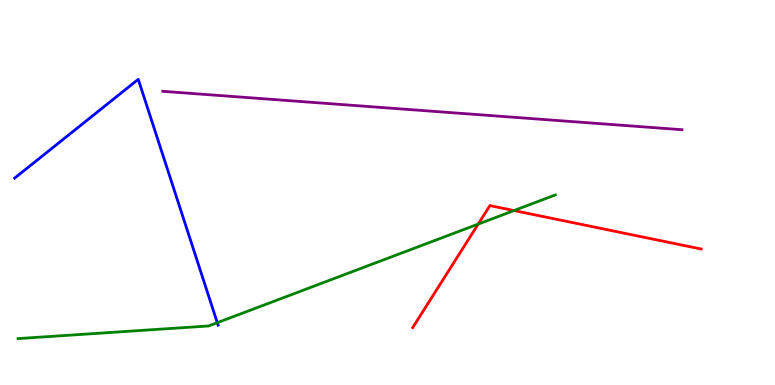[{'lines': ['blue', 'red'], 'intersections': []}, {'lines': ['green', 'red'], 'intersections': [{'x': 6.17, 'y': 4.18}, {'x': 6.63, 'y': 4.53}]}, {'lines': ['purple', 'red'], 'intersections': []}, {'lines': ['blue', 'green'], 'intersections': [{'x': 2.8, 'y': 1.62}]}, {'lines': ['blue', 'purple'], 'intersections': []}, {'lines': ['green', 'purple'], 'intersections': []}]